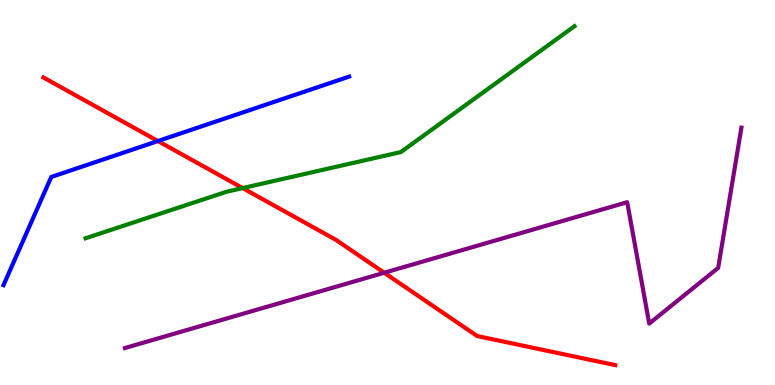[{'lines': ['blue', 'red'], 'intersections': [{'x': 2.04, 'y': 6.34}]}, {'lines': ['green', 'red'], 'intersections': [{'x': 3.13, 'y': 5.11}]}, {'lines': ['purple', 'red'], 'intersections': [{'x': 4.96, 'y': 2.92}]}, {'lines': ['blue', 'green'], 'intersections': []}, {'lines': ['blue', 'purple'], 'intersections': []}, {'lines': ['green', 'purple'], 'intersections': []}]